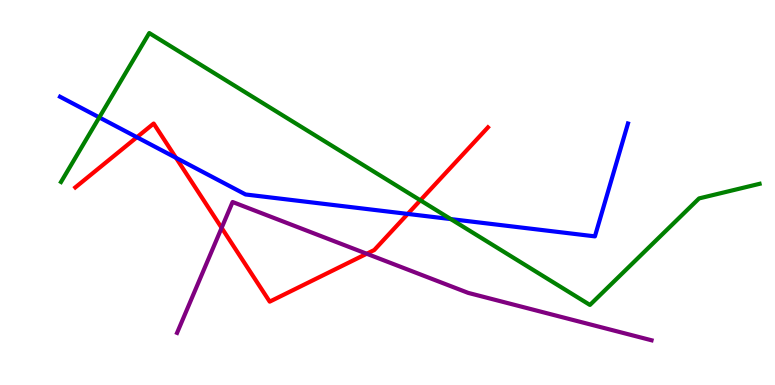[{'lines': ['blue', 'red'], 'intersections': [{'x': 1.77, 'y': 6.44}, {'x': 2.27, 'y': 5.9}, {'x': 5.26, 'y': 4.44}]}, {'lines': ['green', 'red'], 'intersections': [{'x': 5.42, 'y': 4.8}]}, {'lines': ['purple', 'red'], 'intersections': [{'x': 2.86, 'y': 4.08}, {'x': 4.73, 'y': 3.41}]}, {'lines': ['blue', 'green'], 'intersections': [{'x': 1.28, 'y': 6.95}, {'x': 5.82, 'y': 4.31}]}, {'lines': ['blue', 'purple'], 'intersections': []}, {'lines': ['green', 'purple'], 'intersections': []}]